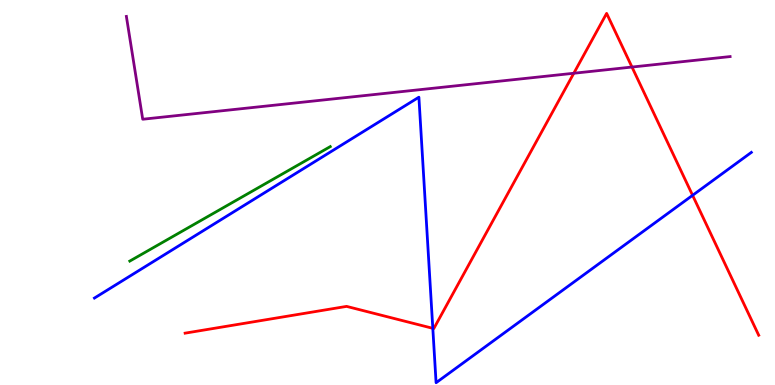[{'lines': ['blue', 'red'], 'intersections': [{'x': 5.58, 'y': 1.47}, {'x': 8.94, 'y': 4.93}]}, {'lines': ['green', 'red'], 'intersections': []}, {'lines': ['purple', 'red'], 'intersections': [{'x': 7.4, 'y': 8.1}, {'x': 8.15, 'y': 8.26}]}, {'lines': ['blue', 'green'], 'intersections': []}, {'lines': ['blue', 'purple'], 'intersections': []}, {'lines': ['green', 'purple'], 'intersections': []}]